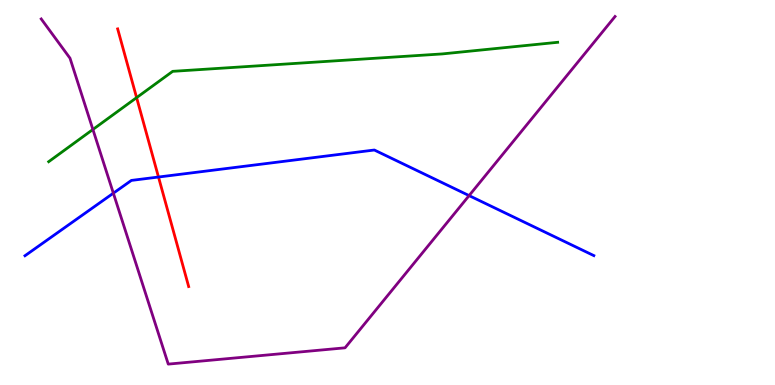[{'lines': ['blue', 'red'], 'intersections': [{'x': 2.04, 'y': 5.4}]}, {'lines': ['green', 'red'], 'intersections': [{'x': 1.76, 'y': 7.46}]}, {'lines': ['purple', 'red'], 'intersections': []}, {'lines': ['blue', 'green'], 'intersections': []}, {'lines': ['blue', 'purple'], 'intersections': [{'x': 1.46, 'y': 4.98}, {'x': 6.05, 'y': 4.92}]}, {'lines': ['green', 'purple'], 'intersections': [{'x': 1.2, 'y': 6.64}]}]